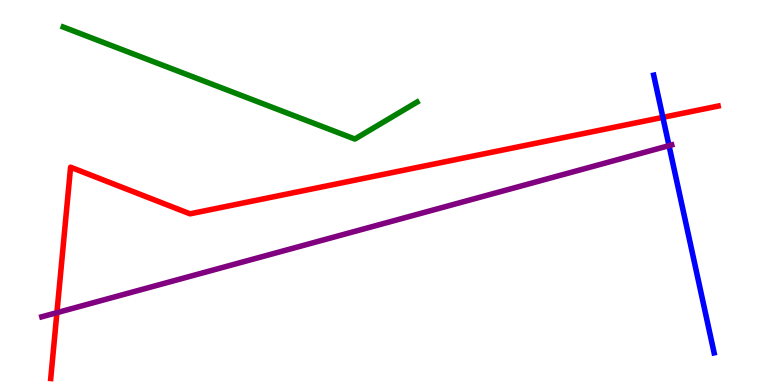[{'lines': ['blue', 'red'], 'intersections': [{'x': 8.55, 'y': 6.95}]}, {'lines': ['green', 'red'], 'intersections': []}, {'lines': ['purple', 'red'], 'intersections': [{'x': 0.734, 'y': 1.88}]}, {'lines': ['blue', 'green'], 'intersections': []}, {'lines': ['blue', 'purple'], 'intersections': [{'x': 8.63, 'y': 6.22}]}, {'lines': ['green', 'purple'], 'intersections': []}]